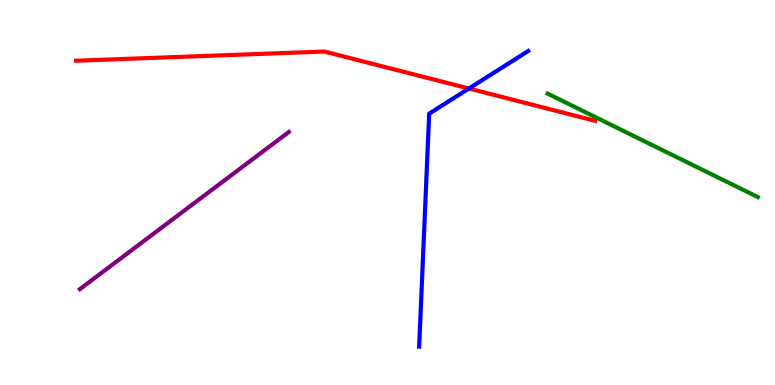[{'lines': ['blue', 'red'], 'intersections': [{'x': 6.05, 'y': 7.7}]}, {'lines': ['green', 'red'], 'intersections': []}, {'lines': ['purple', 'red'], 'intersections': []}, {'lines': ['blue', 'green'], 'intersections': []}, {'lines': ['blue', 'purple'], 'intersections': []}, {'lines': ['green', 'purple'], 'intersections': []}]